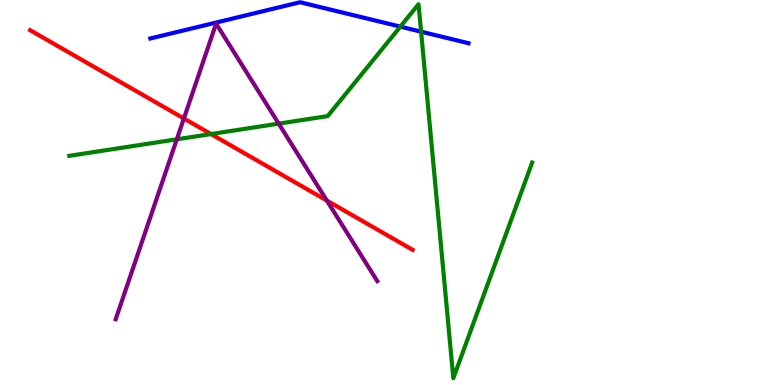[{'lines': ['blue', 'red'], 'intersections': []}, {'lines': ['green', 'red'], 'intersections': [{'x': 2.72, 'y': 6.52}]}, {'lines': ['purple', 'red'], 'intersections': [{'x': 2.37, 'y': 6.92}, {'x': 4.22, 'y': 4.79}]}, {'lines': ['blue', 'green'], 'intersections': [{'x': 5.17, 'y': 9.31}, {'x': 5.43, 'y': 9.18}]}, {'lines': ['blue', 'purple'], 'intersections': []}, {'lines': ['green', 'purple'], 'intersections': [{'x': 2.28, 'y': 6.38}, {'x': 3.6, 'y': 6.79}]}]